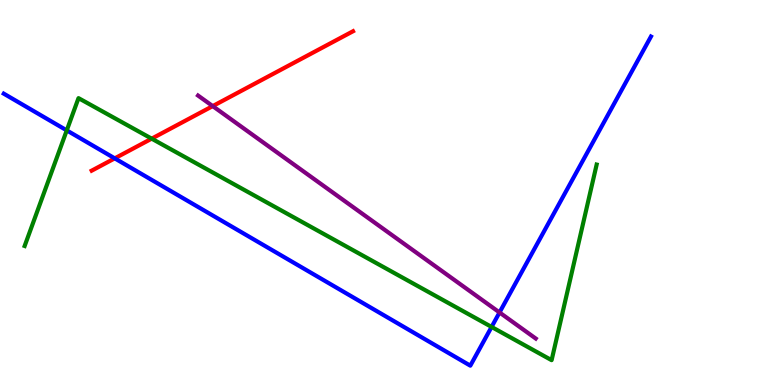[{'lines': ['blue', 'red'], 'intersections': [{'x': 1.48, 'y': 5.89}]}, {'lines': ['green', 'red'], 'intersections': [{'x': 1.96, 'y': 6.4}]}, {'lines': ['purple', 'red'], 'intersections': [{'x': 2.74, 'y': 7.24}]}, {'lines': ['blue', 'green'], 'intersections': [{'x': 0.861, 'y': 6.61}, {'x': 6.34, 'y': 1.51}]}, {'lines': ['blue', 'purple'], 'intersections': [{'x': 6.45, 'y': 1.88}]}, {'lines': ['green', 'purple'], 'intersections': []}]